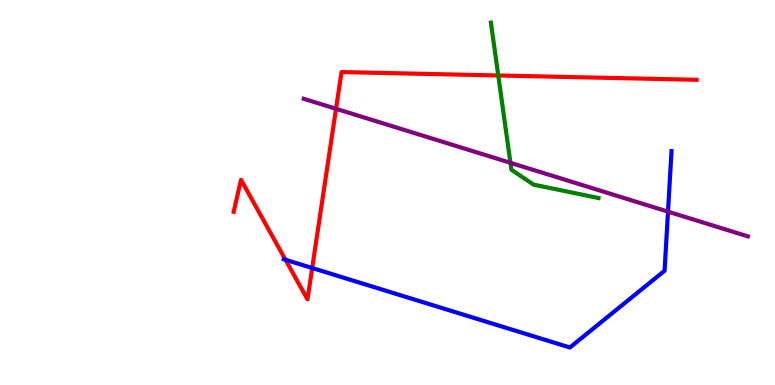[{'lines': ['blue', 'red'], 'intersections': [{'x': 3.68, 'y': 3.25}, {'x': 4.03, 'y': 3.04}]}, {'lines': ['green', 'red'], 'intersections': [{'x': 6.43, 'y': 8.04}]}, {'lines': ['purple', 'red'], 'intersections': [{'x': 4.34, 'y': 7.17}]}, {'lines': ['blue', 'green'], 'intersections': []}, {'lines': ['blue', 'purple'], 'intersections': [{'x': 8.62, 'y': 4.5}]}, {'lines': ['green', 'purple'], 'intersections': [{'x': 6.59, 'y': 5.77}]}]